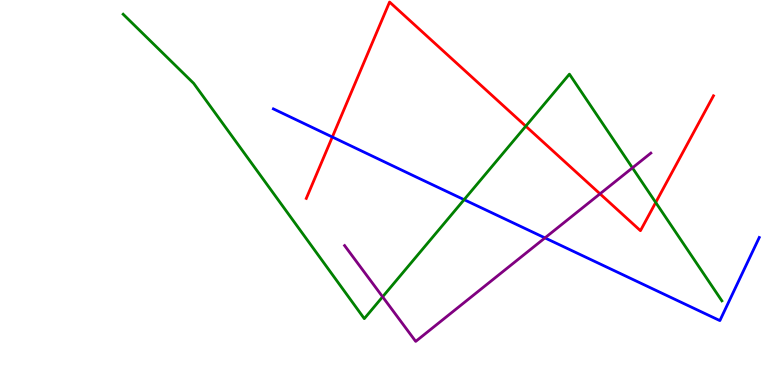[{'lines': ['blue', 'red'], 'intersections': [{'x': 4.29, 'y': 6.44}]}, {'lines': ['green', 'red'], 'intersections': [{'x': 6.78, 'y': 6.72}, {'x': 8.46, 'y': 4.74}]}, {'lines': ['purple', 'red'], 'intersections': [{'x': 7.74, 'y': 4.97}]}, {'lines': ['blue', 'green'], 'intersections': [{'x': 5.99, 'y': 4.81}]}, {'lines': ['blue', 'purple'], 'intersections': [{'x': 7.03, 'y': 3.82}]}, {'lines': ['green', 'purple'], 'intersections': [{'x': 4.94, 'y': 2.29}, {'x': 8.16, 'y': 5.64}]}]